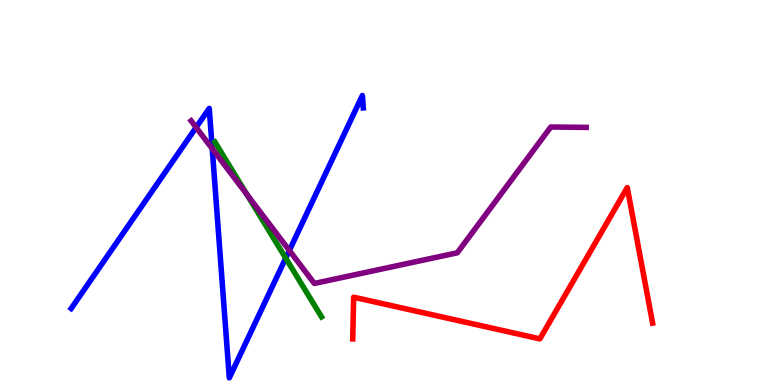[{'lines': ['blue', 'red'], 'intersections': []}, {'lines': ['green', 'red'], 'intersections': []}, {'lines': ['purple', 'red'], 'intersections': []}, {'lines': ['blue', 'green'], 'intersections': [{'x': 3.69, 'y': 3.29}]}, {'lines': ['blue', 'purple'], 'intersections': [{'x': 2.53, 'y': 6.69}, {'x': 2.74, 'y': 6.14}, {'x': 3.73, 'y': 3.49}]}, {'lines': ['green', 'purple'], 'intersections': [{'x': 3.18, 'y': 4.95}]}]